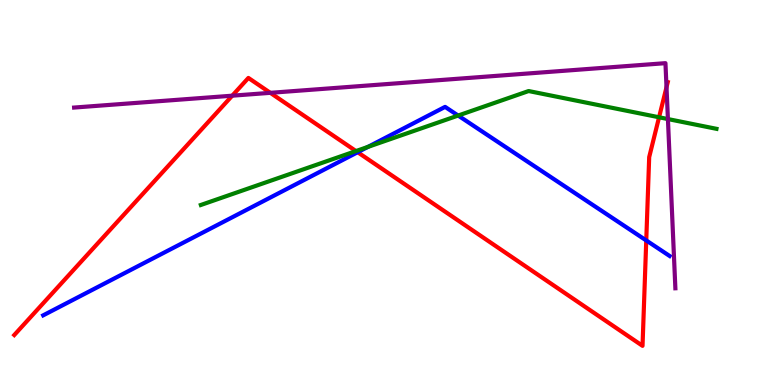[{'lines': ['blue', 'red'], 'intersections': [{'x': 4.62, 'y': 6.05}, {'x': 8.34, 'y': 3.75}]}, {'lines': ['green', 'red'], 'intersections': [{'x': 4.59, 'y': 6.08}, {'x': 8.5, 'y': 6.95}]}, {'lines': ['purple', 'red'], 'intersections': [{'x': 3.0, 'y': 7.51}, {'x': 3.49, 'y': 7.59}, {'x': 8.6, 'y': 7.74}]}, {'lines': ['blue', 'green'], 'intersections': [{'x': 4.75, 'y': 6.18}, {'x': 5.91, 'y': 7.0}]}, {'lines': ['blue', 'purple'], 'intersections': []}, {'lines': ['green', 'purple'], 'intersections': [{'x': 8.62, 'y': 6.91}]}]